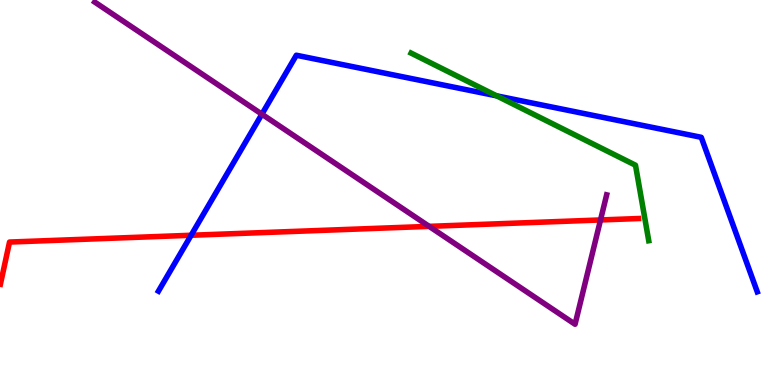[{'lines': ['blue', 'red'], 'intersections': [{'x': 2.47, 'y': 3.89}]}, {'lines': ['green', 'red'], 'intersections': []}, {'lines': ['purple', 'red'], 'intersections': [{'x': 5.54, 'y': 4.12}, {'x': 7.75, 'y': 4.29}]}, {'lines': ['blue', 'green'], 'intersections': [{'x': 6.41, 'y': 7.51}]}, {'lines': ['blue', 'purple'], 'intersections': [{'x': 3.38, 'y': 7.03}]}, {'lines': ['green', 'purple'], 'intersections': []}]